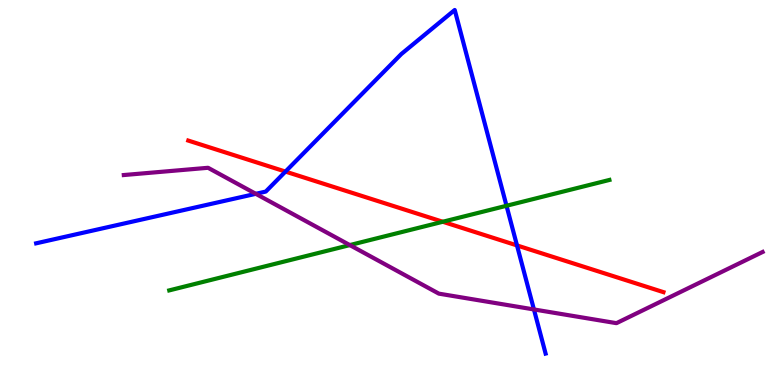[{'lines': ['blue', 'red'], 'intersections': [{'x': 3.68, 'y': 5.54}, {'x': 6.67, 'y': 3.63}]}, {'lines': ['green', 'red'], 'intersections': [{'x': 5.71, 'y': 4.24}]}, {'lines': ['purple', 'red'], 'intersections': []}, {'lines': ['blue', 'green'], 'intersections': [{'x': 6.54, 'y': 4.66}]}, {'lines': ['blue', 'purple'], 'intersections': [{'x': 3.3, 'y': 4.97}, {'x': 6.89, 'y': 1.96}]}, {'lines': ['green', 'purple'], 'intersections': [{'x': 4.51, 'y': 3.63}]}]